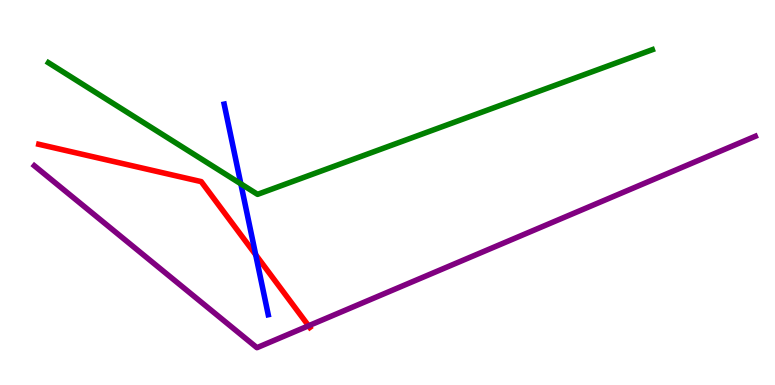[{'lines': ['blue', 'red'], 'intersections': [{'x': 3.3, 'y': 3.38}]}, {'lines': ['green', 'red'], 'intersections': []}, {'lines': ['purple', 'red'], 'intersections': [{'x': 3.98, 'y': 1.54}]}, {'lines': ['blue', 'green'], 'intersections': [{'x': 3.11, 'y': 5.23}]}, {'lines': ['blue', 'purple'], 'intersections': []}, {'lines': ['green', 'purple'], 'intersections': []}]